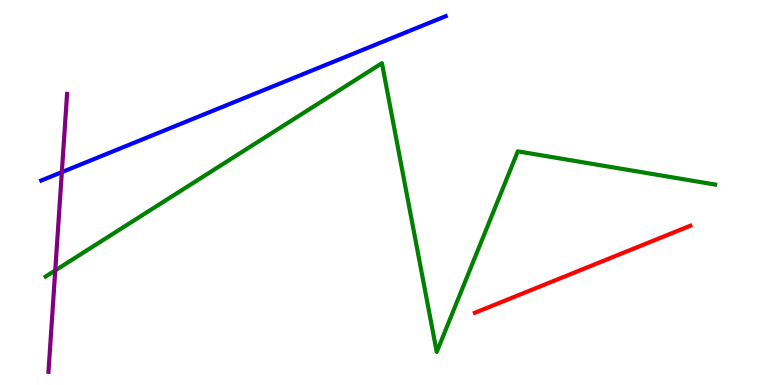[{'lines': ['blue', 'red'], 'intersections': []}, {'lines': ['green', 'red'], 'intersections': []}, {'lines': ['purple', 'red'], 'intersections': []}, {'lines': ['blue', 'green'], 'intersections': []}, {'lines': ['blue', 'purple'], 'intersections': [{'x': 0.798, 'y': 5.53}]}, {'lines': ['green', 'purple'], 'intersections': [{'x': 0.713, 'y': 2.98}]}]